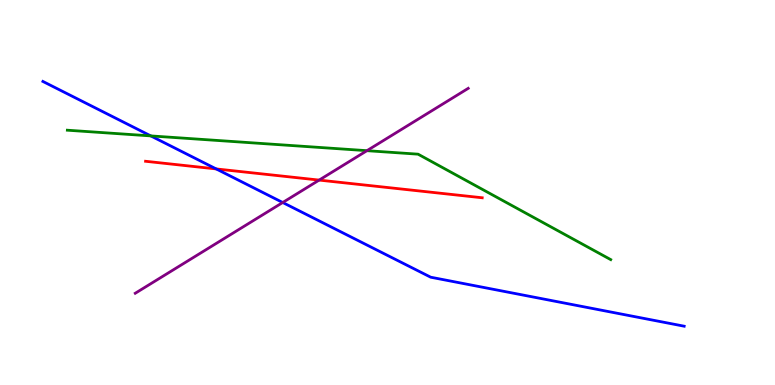[{'lines': ['blue', 'red'], 'intersections': [{'x': 2.79, 'y': 5.61}]}, {'lines': ['green', 'red'], 'intersections': []}, {'lines': ['purple', 'red'], 'intersections': [{'x': 4.12, 'y': 5.32}]}, {'lines': ['blue', 'green'], 'intersections': [{'x': 1.95, 'y': 6.47}]}, {'lines': ['blue', 'purple'], 'intersections': [{'x': 3.65, 'y': 4.74}]}, {'lines': ['green', 'purple'], 'intersections': [{'x': 4.73, 'y': 6.09}]}]